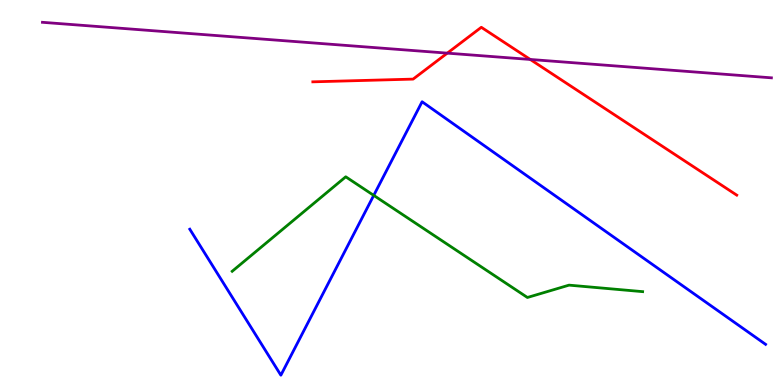[{'lines': ['blue', 'red'], 'intersections': []}, {'lines': ['green', 'red'], 'intersections': []}, {'lines': ['purple', 'red'], 'intersections': [{'x': 5.77, 'y': 8.62}, {'x': 6.84, 'y': 8.46}]}, {'lines': ['blue', 'green'], 'intersections': [{'x': 4.82, 'y': 4.92}]}, {'lines': ['blue', 'purple'], 'intersections': []}, {'lines': ['green', 'purple'], 'intersections': []}]